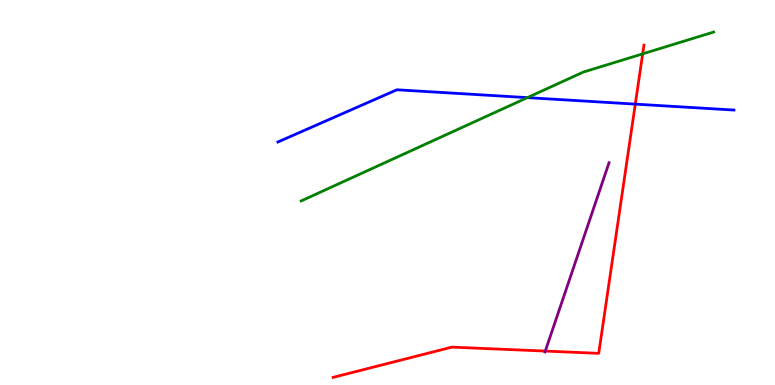[{'lines': ['blue', 'red'], 'intersections': [{'x': 8.2, 'y': 7.3}]}, {'lines': ['green', 'red'], 'intersections': [{'x': 8.29, 'y': 8.6}]}, {'lines': ['purple', 'red'], 'intersections': [{'x': 7.04, 'y': 0.881}]}, {'lines': ['blue', 'green'], 'intersections': [{'x': 6.8, 'y': 7.46}]}, {'lines': ['blue', 'purple'], 'intersections': []}, {'lines': ['green', 'purple'], 'intersections': []}]